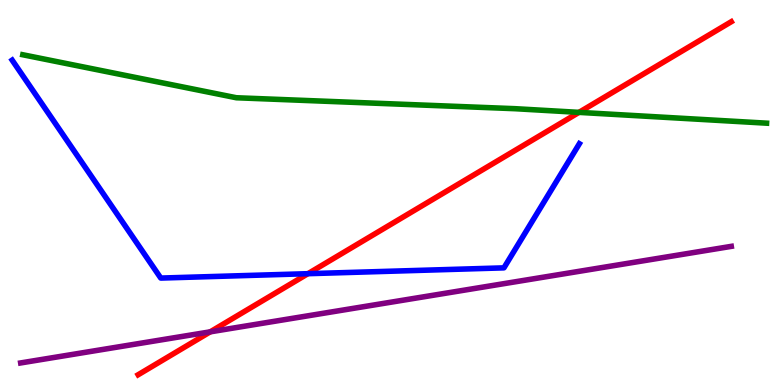[{'lines': ['blue', 'red'], 'intersections': [{'x': 3.97, 'y': 2.89}]}, {'lines': ['green', 'red'], 'intersections': [{'x': 7.47, 'y': 7.08}]}, {'lines': ['purple', 'red'], 'intersections': [{'x': 2.71, 'y': 1.38}]}, {'lines': ['blue', 'green'], 'intersections': []}, {'lines': ['blue', 'purple'], 'intersections': []}, {'lines': ['green', 'purple'], 'intersections': []}]